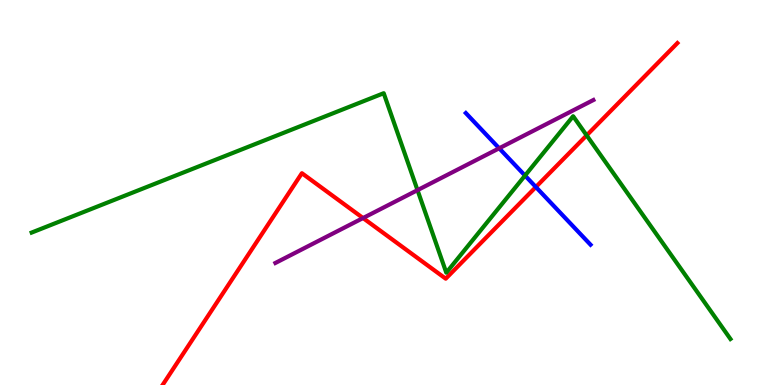[{'lines': ['blue', 'red'], 'intersections': [{'x': 6.91, 'y': 5.14}]}, {'lines': ['green', 'red'], 'intersections': [{'x': 7.57, 'y': 6.48}]}, {'lines': ['purple', 'red'], 'intersections': [{'x': 4.68, 'y': 4.34}]}, {'lines': ['blue', 'green'], 'intersections': [{'x': 6.77, 'y': 5.44}]}, {'lines': ['blue', 'purple'], 'intersections': [{'x': 6.44, 'y': 6.15}]}, {'lines': ['green', 'purple'], 'intersections': [{'x': 5.39, 'y': 5.06}]}]